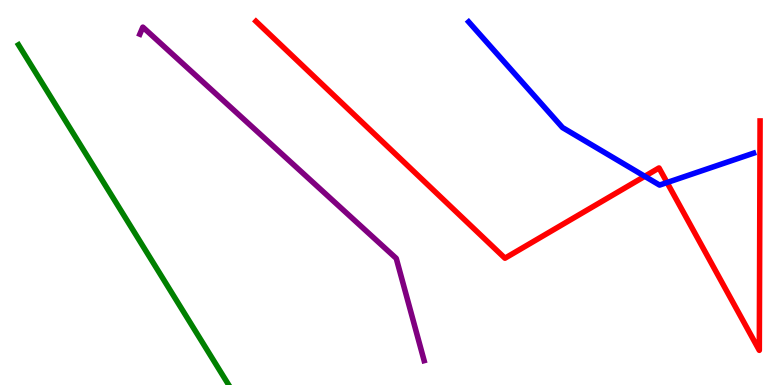[{'lines': ['blue', 'red'], 'intersections': [{'x': 8.32, 'y': 5.42}, {'x': 8.61, 'y': 5.26}]}, {'lines': ['green', 'red'], 'intersections': []}, {'lines': ['purple', 'red'], 'intersections': []}, {'lines': ['blue', 'green'], 'intersections': []}, {'lines': ['blue', 'purple'], 'intersections': []}, {'lines': ['green', 'purple'], 'intersections': []}]